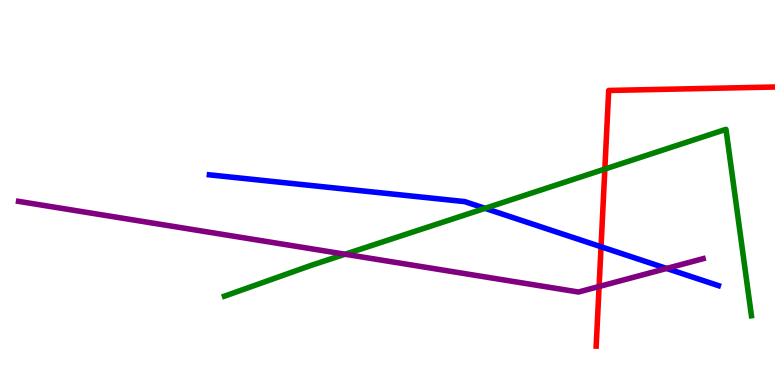[{'lines': ['blue', 'red'], 'intersections': [{'x': 7.76, 'y': 3.59}]}, {'lines': ['green', 'red'], 'intersections': [{'x': 7.8, 'y': 5.61}]}, {'lines': ['purple', 'red'], 'intersections': [{'x': 7.73, 'y': 2.56}]}, {'lines': ['blue', 'green'], 'intersections': [{'x': 6.26, 'y': 4.59}]}, {'lines': ['blue', 'purple'], 'intersections': [{'x': 8.6, 'y': 3.03}]}, {'lines': ['green', 'purple'], 'intersections': [{'x': 4.45, 'y': 3.4}]}]